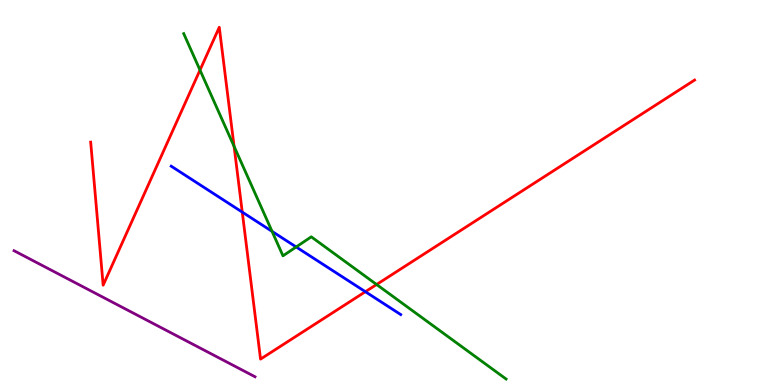[{'lines': ['blue', 'red'], 'intersections': [{'x': 3.13, 'y': 4.49}, {'x': 4.71, 'y': 2.42}]}, {'lines': ['green', 'red'], 'intersections': [{'x': 2.58, 'y': 8.18}, {'x': 3.02, 'y': 6.2}, {'x': 4.86, 'y': 2.61}]}, {'lines': ['purple', 'red'], 'intersections': []}, {'lines': ['blue', 'green'], 'intersections': [{'x': 3.51, 'y': 3.99}, {'x': 3.82, 'y': 3.59}]}, {'lines': ['blue', 'purple'], 'intersections': []}, {'lines': ['green', 'purple'], 'intersections': []}]